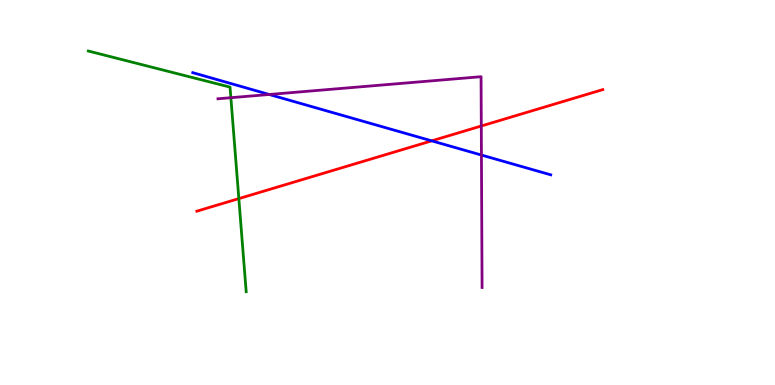[{'lines': ['blue', 'red'], 'intersections': [{'x': 5.57, 'y': 6.34}]}, {'lines': ['green', 'red'], 'intersections': [{'x': 3.08, 'y': 4.84}]}, {'lines': ['purple', 'red'], 'intersections': [{'x': 6.21, 'y': 6.73}]}, {'lines': ['blue', 'green'], 'intersections': []}, {'lines': ['blue', 'purple'], 'intersections': [{'x': 3.47, 'y': 7.55}, {'x': 6.21, 'y': 5.97}]}, {'lines': ['green', 'purple'], 'intersections': [{'x': 2.98, 'y': 7.46}]}]